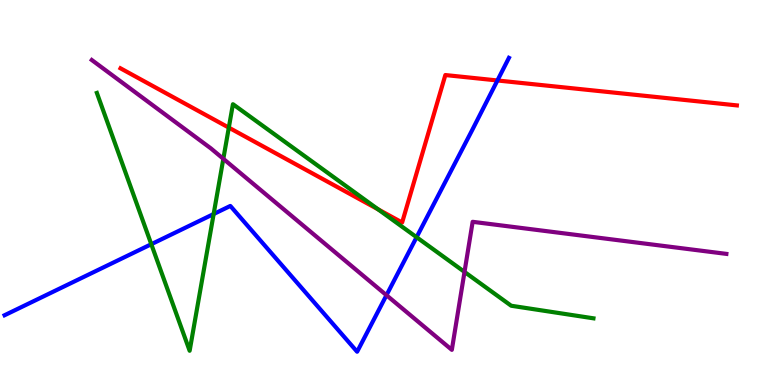[{'lines': ['blue', 'red'], 'intersections': [{'x': 6.42, 'y': 7.91}]}, {'lines': ['green', 'red'], 'intersections': [{'x': 2.95, 'y': 6.69}, {'x': 4.88, 'y': 4.56}]}, {'lines': ['purple', 'red'], 'intersections': []}, {'lines': ['blue', 'green'], 'intersections': [{'x': 1.95, 'y': 3.66}, {'x': 2.76, 'y': 4.44}, {'x': 5.38, 'y': 3.84}]}, {'lines': ['blue', 'purple'], 'intersections': [{'x': 4.99, 'y': 2.33}]}, {'lines': ['green', 'purple'], 'intersections': [{'x': 2.88, 'y': 5.87}, {'x': 5.99, 'y': 2.94}]}]